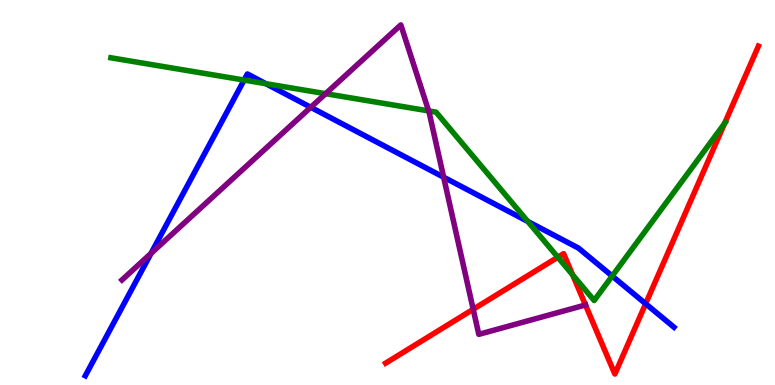[{'lines': ['blue', 'red'], 'intersections': [{'x': 8.33, 'y': 2.11}]}, {'lines': ['green', 'red'], 'intersections': [{'x': 7.2, 'y': 3.32}, {'x': 7.39, 'y': 2.86}, {'x': 9.35, 'y': 6.79}]}, {'lines': ['purple', 'red'], 'intersections': [{'x': 6.11, 'y': 1.97}, {'x': 7.55, 'y': 2.08}]}, {'lines': ['blue', 'green'], 'intersections': [{'x': 3.15, 'y': 7.92}, {'x': 3.43, 'y': 7.83}, {'x': 6.81, 'y': 4.25}, {'x': 7.9, 'y': 2.83}]}, {'lines': ['blue', 'purple'], 'intersections': [{'x': 1.95, 'y': 3.42}, {'x': 4.01, 'y': 7.21}, {'x': 5.72, 'y': 5.4}]}, {'lines': ['green', 'purple'], 'intersections': [{'x': 4.2, 'y': 7.57}, {'x': 5.53, 'y': 7.12}]}]